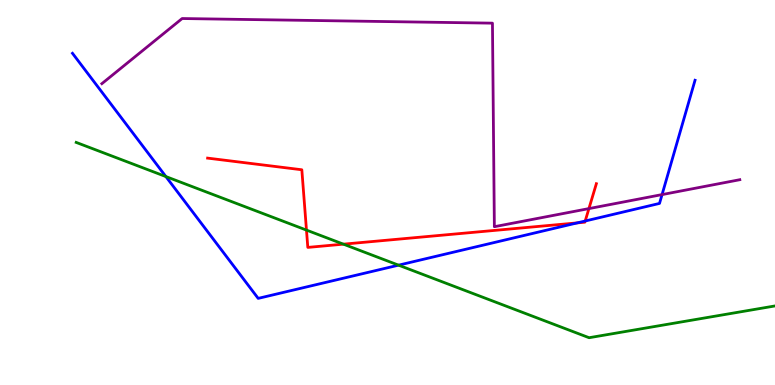[{'lines': ['blue', 'red'], 'intersections': [{'x': 7.45, 'y': 4.21}, {'x': 7.55, 'y': 4.26}]}, {'lines': ['green', 'red'], 'intersections': [{'x': 3.95, 'y': 4.02}, {'x': 4.43, 'y': 3.66}]}, {'lines': ['purple', 'red'], 'intersections': [{'x': 7.6, 'y': 4.58}]}, {'lines': ['blue', 'green'], 'intersections': [{'x': 2.14, 'y': 5.41}, {'x': 5.14, 'y': 3.11}]}, {'lines': ['blue', 'purple'], 'intersections': [{'x': 8.54, 'y': 4.95}]}, {'lines': ['green', 'purple'], 'intersections': []}]